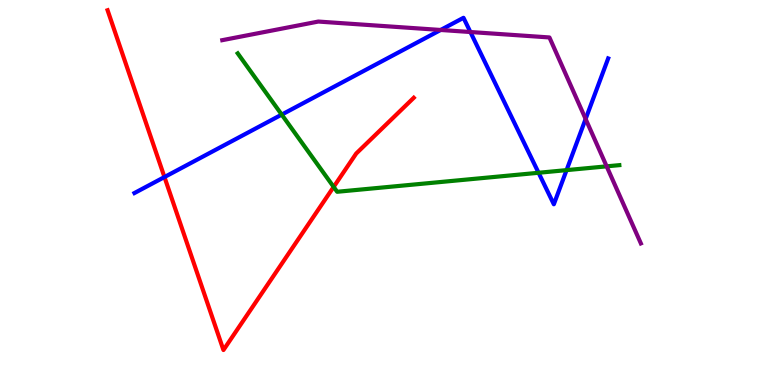[{'lines': ['blue', 'red'], 'intersections': [{'x': 2.12, 'y': 5.4}]}, {'lines': ['green', 'red'], 'intersections': [{'x': 4.31, 'y': 5.15}]}, {'lines': ['purple', 'red'], 'intersections': []}, {'lines': ['blue', 'green'], 'intersections': [{'x': 3.64, 'y': 7.02}, {'x': 6.95, 'y': 5.51}, {'x': 7.31, 'y': 5.58}]}, {'lines': ['blue', 'purple'], 'intersections': [{'x': 5.69, 'y': 9.22}, {'x': 6.07, 'y': 9.17}, {'x': 7.56, 'y': 6.91}]}, {'lines': ['green', 'purple'], 'intersections': [{'x': 7.83, 'y': 5.68}]}]